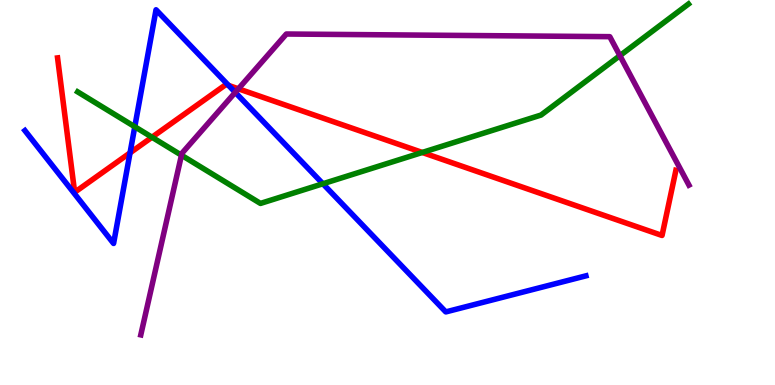[{'lines': ['blue', 'red'], 'intersections': [{'x': 1.68, 'y': 6.03}, {'x': 2.95, 'y': 7.78}]}, {'lines': ['green', 'red'], 'intersections': [{'x': 1.96, 'y': 6.44}, {'x': 5.45, 'y': 6.04}]}, {'lines': ['purple', 'red'], 'intersections': [{'x': 3.08, 'y': 7.69}]}, {'lines': ['blue', 'green'], 'intersections': [{'x': 1.74, 'y': 6.71}, {'x': 4.17, 'y': 5.23}]}, {'lines': ['blue', 'purple'], 'intersections': [{'x': 3.04, 'y': 7.6}]}, {'lines': ['green', 'purple'], 'intersections': [{'x': 2.34, 'y': 5.97}, {'x': 8.0, 'y': 8.55}]}]